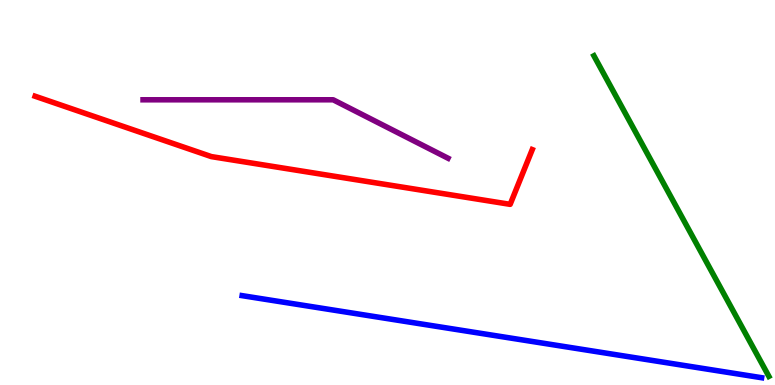[{'lines': ['blue', 'red'], 'intersections': []}, {'lines': ['green', 'red'], 'intersections': []}, {'lines': ['purple', 'red'], 'intersections': []}, {'lines': ['blue', 'green'], 'intersections': []}, {'lines': ['blue', 'purple'], 'intersections': []}, {'lines': ['green', 'purple'], 'intersections': []}]